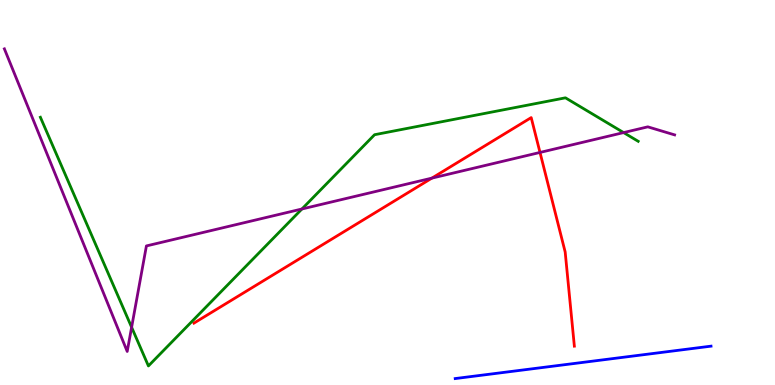[{'lines': ['blue', 'red'], 'intersections': []}, {'lines': ['green', 'red'], 'intersections': []}, {'lines': ['purple', 'red'], 'intersections': [{'x': 5.57, 'y': 5.37}, {'x': 6.97, 'y': 6.04}]}, {'lines': ['blue', 'green'], 'intersections': []}, {'lines': ['blue', 'purple'], 'intersections': []}, {'lines': ['green', 'purple'], 'intersections': [{'x': 1.7, 'y': 1.5}, {'x': 3.9, 'y': 4.57}, {'x': 8.05, 'y': 6.56}]}]